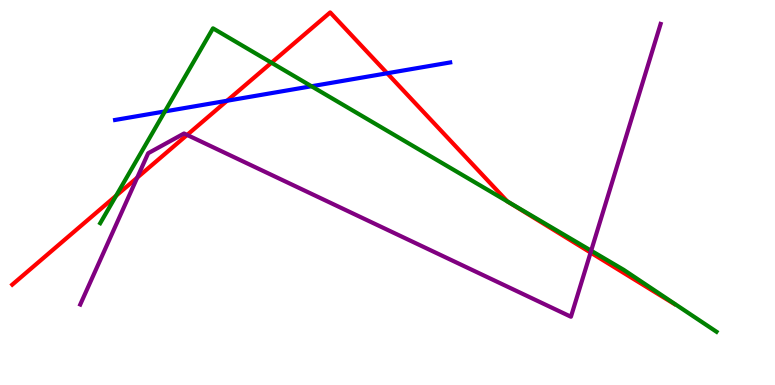[{'lines': ['blue', 'red'], 'intersections': [{'x': 2.93, 'y': 7.38}, {'x': 5.0, 'y': 8.1}]}, {'lines': ['green', 'red'], 'intersections': [{'x': 1.5, 'y': 4.92}, {'x': 3.5, 'y': 8.37}, {'x': 6.55, 'y': 4.77}]}, {'lines': ['purple', 'red'], 'intersections': [{'x': 1.77, 'y': 5.39}, {'x': 2.41, 'y': 6.5}, {'x': 7.62, 'y': 3.44}]}, {'lines': ['blue', 'green'], 'intersections': [{'x': 2.13, 'y': 7.11}, {'x': 4.02, 'y': 7.76}]}, {'lines': ['blue', 'purple'], 'intersections': []}, {'lines': ['green', 'purple'], 'intersections': [{'x': 7.63, 'y': 3.49}]}]